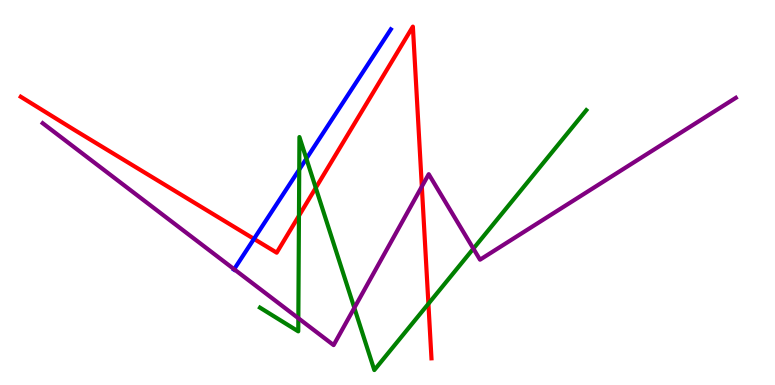[{'lines': ['blue', 'red'], 'intersections': [{'x': 3.28, 'y': 3.8}]}, {'lines': ['green', 'red'], 'intersections': [{'x': 3.86, 'y': 4.4}, {'x': 4.07, 'y': 5.12}, {'x': 5.53, 'y': 2.11}]}, {'lines': ['purple', 'red'], 'intersections': [{'x': 5.44, 'y': 5.15}]}, {'lines': ['blue', 'green'], 'intersections': [{'x': 3.86, 'y': 5.6}, {'x': 3.95, 'y': 5.88}]}, {'lines': ['blue', 'purple'], 'intersections': [{'x': 3.02, 'y': 3.01}]}, {'lines': ['green', 'purple'], 'intersections': [{'x': 3.85, 'y': 1.73}, {'x': 4.57, 'y': 2.0}, {'x': 6.11, 'y': 3.54}]}]